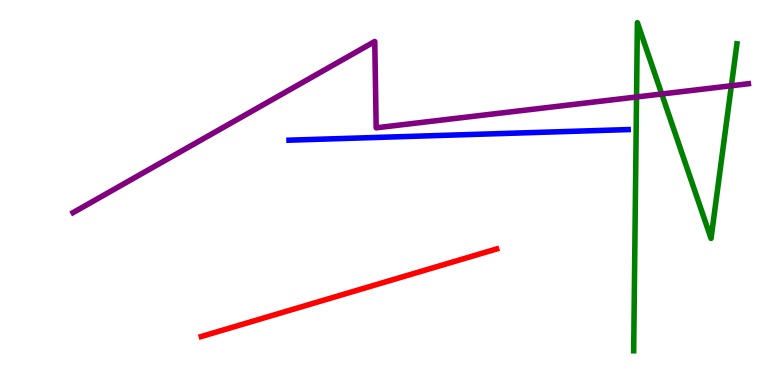[{'lines': ['blue', 'red'], 'intersections': []}, {'lines': ['green', 'red'], 'intersections': []}, {'lines': ['purple', 'red'], 'intersections': []}, {'lines': ['blue', 'green'], 'intersections': []}, {'lines': ['blue', 'purple'], 'intersections': []}, {'lines': ['green', 'purple'], 'intersections': [{'x': 8.21, 'y': 7.48}, {'x': 8.54, 'y': 7.56}, {'x': 9.44, 'y': 7.77}]}]